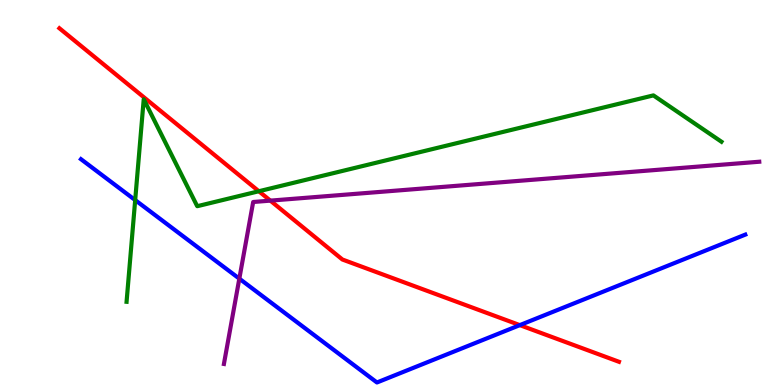[{'lines': ['blue', 'red'], 'intersections': [{'x': 6.71, 'y': 1.56}]}, {'lines': ['green', 'red'], 'intersections': [{'x': 3.34, 'y': 5.03}]}, {'lines': ['purple', 'red'], 'intersections': [{'x': 3.49, 'y': 4.79}]}, {'lines': ['blue', 'green'], 'intersections': [{'x': 1.74, 'y': 4.8}]}, {'lines': ['blue', 'purple'], 'intersections': [{'x': 3.09, 'y': 2.76}]}, {'lines': ['green', 'purple'], 'intersections': []}]